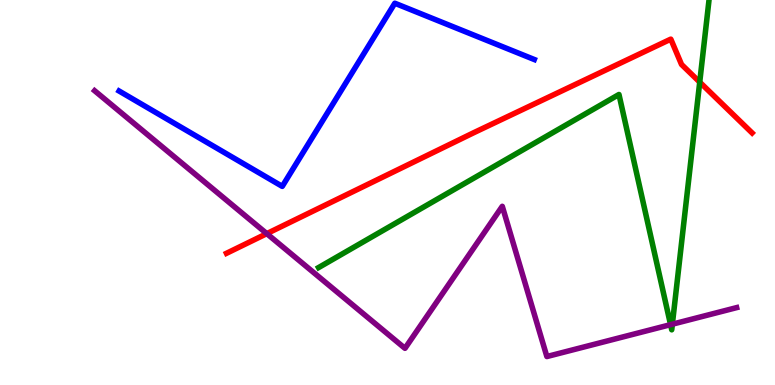[{'lines': ['blue', 'red'], 'intersections': []}, {'lines': ['green', 'red'], 'intersections': [{'x': 9.03, 'y': 7.87}]}, {'lines': ['purple', 'red'], 'intersections': [{'x': 3.44, 'y': 3.93}]}, {'lines': ['blue', 'green'], 'intersections': []}, {'lines': ['blue', 'purple'], 'intersections': []}, {'lines': ['green', 'purple'], 'intersections': [{'x': 8.65, 'y': 1.57}, {'x': 8.68, 'y': 1.58}]}]